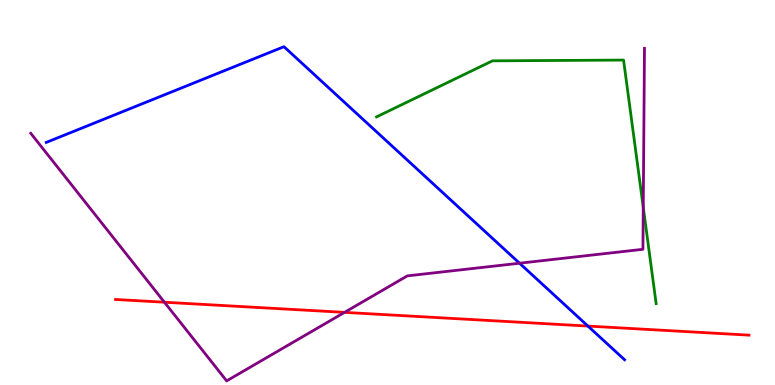[{'lines': ['blue', 'red'], 'intersections': [{'x': 7.59, 'y': 1.53}]}, {'lines': ['green', 'red'], 'intersections': []}, {'lines': ['purple', 'red'], 'intersections': [{'x': 2.12, 'y': 2.15}, {'x': 4.45, 'y': 1.89}]}, {'lines': ['blue', 'green'], 'intersections': []}, {'lines': ['blue', 'purple'], 'intersections': [{'x': 6.7, 'y': 3.16}]}, {'lines': ['green', 'purple'], 'intersections': [{'x': 8.3, 'y': 4.62}]}]